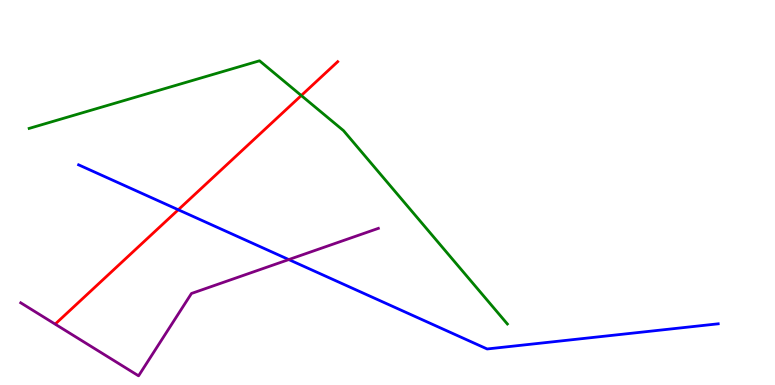[{'lines': ['blue', 'red'], 'intersections': [{'x': 2.3, 'y': 4.55}]}, {'lines': ['green', 'red'], 'intersections': [{'x': 3.89, 'y': 7.52}]}, {'lines': ['purple', 'red'], 'intersections': []}, {'lines': ['blue', 'green'], 'intersections': []}, {'lines': ['blue', 'purple'], 'intersections': [{'x': 3.73, 'y': 3.26}]}, {'lines': ['green', 'purple'], 'intersections': []}]